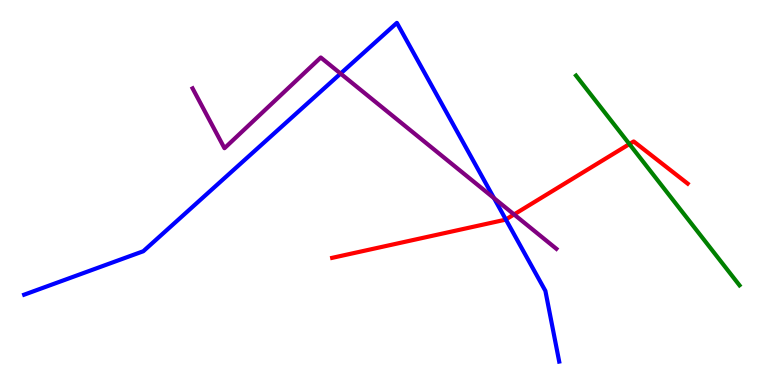[{'lines': ['blue', 'red'], 'intersections': [{'x': 6.53, 'y': 4.3}]}, {'lines': ['green', 'red'], 'intersections': [{'x': 8.12, 'y': 6.26}]}, {'lines': ['purple', 'red'], 'intersections': [{'x': 6.63, 'y': 4.43}]}, {'lines': ['blue', 'green'], 'intersections': []}, {'lines': ['blue', 'purple'], 'intersections': [{'x': 4.39, 'y': 8.09}, {'x': 6.37, 'y': 4.85}]}, {'lines': ['green', 'purple'], 'intersections': []}]